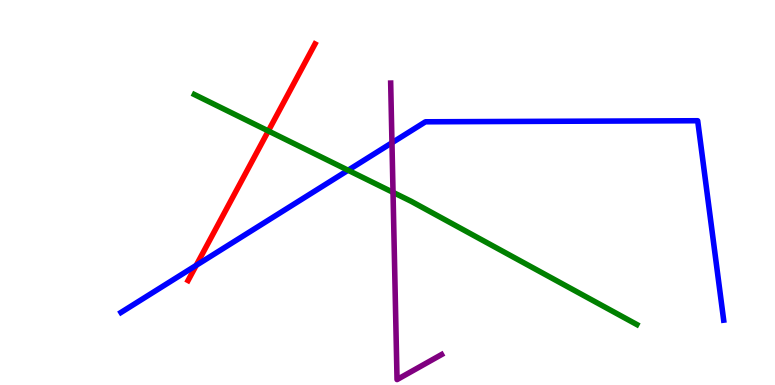[{'lines': ['blue', 'red'], 'intersections': [{'x': 2.53, 'y': 3.11}]}, {'lines': ['green', 'red'], 'intersections': [{'x': 3.46, 'y': 6.6}]}, {'lines': ['purple', 'red'], 'intersections': []}, {'lines': ['blue', 'green'], 'intersections': [{'x': 4.49, 'y': 5.58}]}, {'lines': ['blue', 'purple'], 'intersections': [{'x': 5.06, 'y': 6.29}]}, {'lines': ['green', 'purple'], 'intersections': [{'x': 5.07, 'y': 5.0}]}]